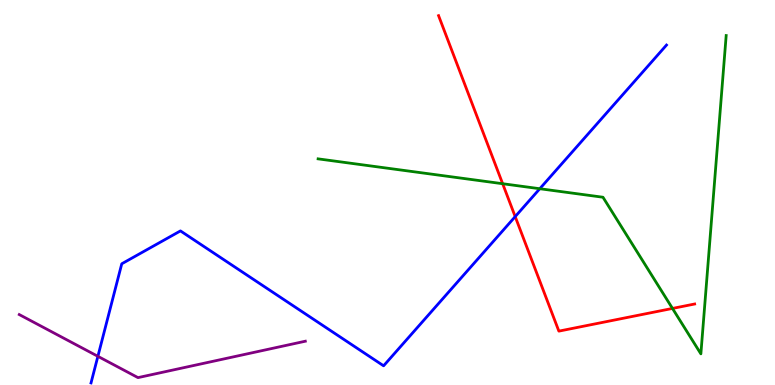[{'lines': ['blue', 'red'], 'intersections': [{'x': 6.65, 'y': 4.37}]}, {'lines': ['green', 'red'], 'intersections': [{'x': 6.49, 'y': 5.23}, {'x': 8.68, 'y': 1.99}]}, {'lines': ['purple', 'red'], 'intersections': []}, {'lines': ['blue', 'green'], 'intersections': [{'x': 6.97, 'y': 5.1}]}, {'lines': ['blue', 'purple'], 'intersections': [{'x': 1.26, 'y': 0.745}]}, {'lines': ['green', 'purple'], 'intersections': []}]